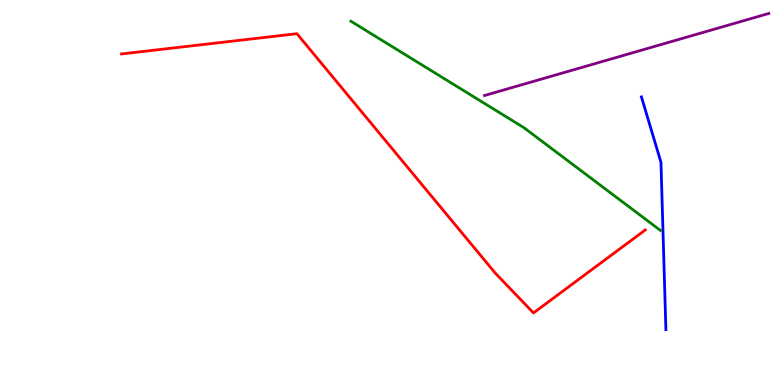[{'lines': ['blue', 'red'], 'intersections': []}, {'lines': ['green', 'red'], 'intersections': []}, {'lines': ['purple', 'red'], 'intersections': []}, {'lines': ['blue', 'green'], 'intersections': []}, {'lines': ['blue', 'purple'], 'intersections': []}, {'lines': ['green', 'purple'], 'intersections': []}]